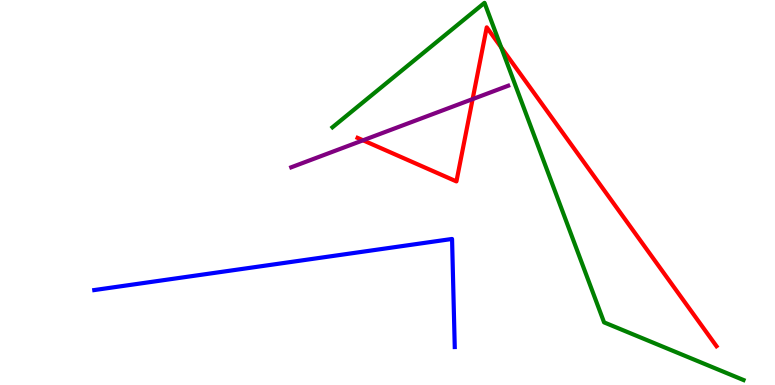[{'lines': ['blue', 'red'], 'intersections': []}, {'lines': ['green', 'red'], 'intersections': [{'x': 6.47, 'y': 8.77}]}, {'lines': ['purple', 'red'], 'intersections': [{'x': 4.68, 'y': 6.36}, {'x': 6.1, 'y': 7.43}]}, {'lines': ['blue', 'green'], 'intersections': []}, {'lines': ['blue', 'purple'], 'intersections': []}, {'lines': ['green', 'purple'], 'intersections': []}]